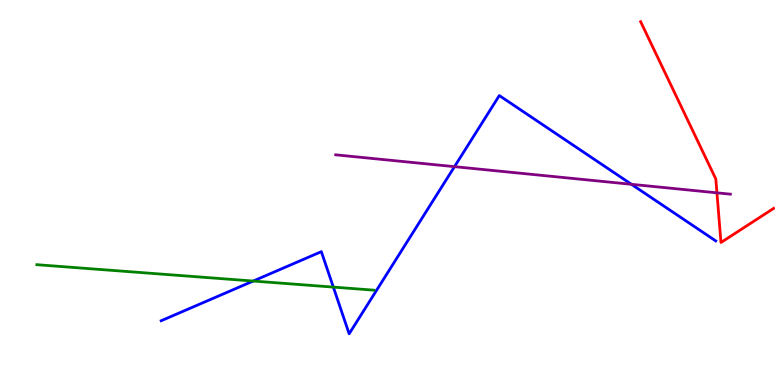[{'lines': ['blue', 'red'], 'intersections': []}, {'lines': ['green', 'red'], 'intersections': []}, {'lines': ['purple', 'red'], 'intersections': [{'x': 9.25, 'y': 4.99}]}, {'lines': ['blue', 'green'], 'intersections': [{'x': 3.27, 'y': 2.7}, {'x': 4.3, 'y': 2.54}]}, {'lines': ['blue', 'purple'], 'intersections': [{'x': 5.86, 'y': 5.67}, {'x': 8.15, 'y': 5.21}]}, {'lines': ['green', 'purple'], 'intersections': []}]